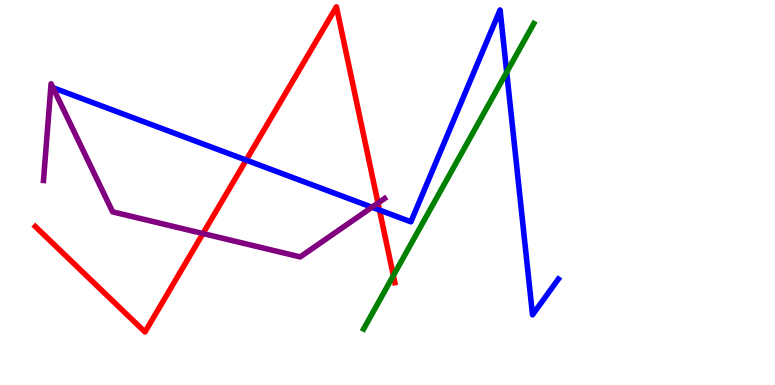[{'lines': ['blue', 'red'], 'intersections': [{'x': 3.18, 'y': 5.84}, {'x': 4.9, 'y': 4.54}]}, {'lines': ['green', 'red'], 'intersections': [{'x': 5.08, 'y': 2.84}]}, {'lines': ['purple', 'red'], 'intersections': [{'x': 2.62, 'y': 3.93}, {'x': 4.88, 'y': 4.73}]}, {'lines': ['blue', 'green'], 'intersections': [{'x': 6.54, 'y': 8.13}]}, {'lines': ['blue', 'purple'], 'intersections': [{'x': 4.8, 'y': 4.62}]}, {'lines': ['green', 'purple'], 'intersections': []}]